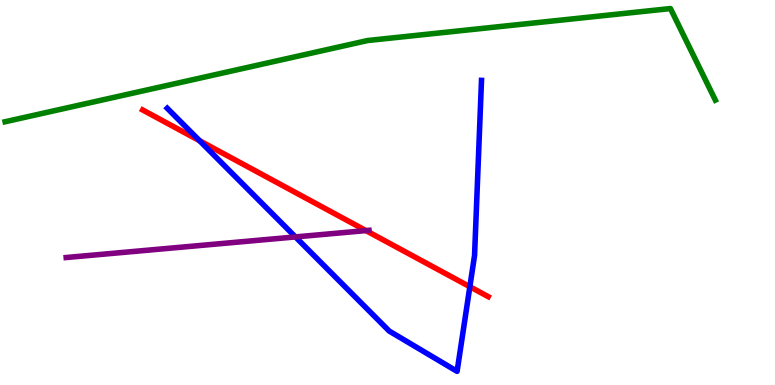[{'lines': ['blue', 'red'], 'intersections': [{'x': 2.58, 'y': 6.35}, {'x': 6.06, 'y': 2.55}]}, {'lines': ['green', 'red'], 'intersections': []}, {'lines': ['purple', 'red'], 'intersections': [{'x': 4.72, 'y': 4.01}]}, {'lines': ['blue', 'green'], 'intersections': []}, {'lines': ['blue', 'purple'], 'intersections': [{'x': 3.81, 'y': 3.85}]}, {'lines': ['green', 'purple'], 'intersections': []}]